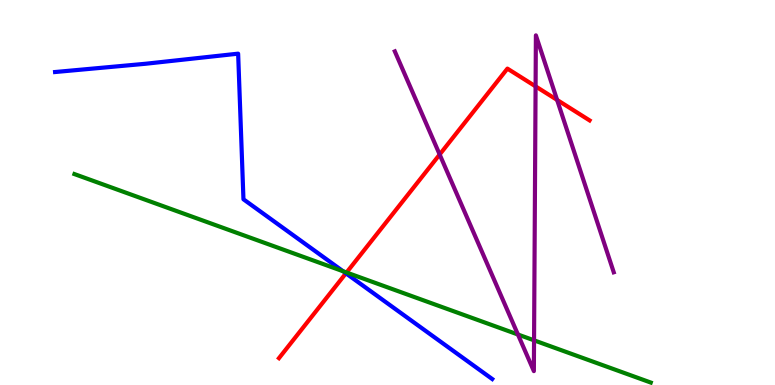[{'lines': ['blue', 'red'], 'intersections': [{'x': 4.46, 'y': 2.9}]}, {'lines': ['green', 'red'], 'intersections': [{'x': 4.47, 'y': 2.92}]}, {'lines': ['purple', 'red'], 'intersections': [{'x': 5.67, 'y': 5.99}, {'x': 6.91, 'y': 7.76}, {'x': 7.19, 'y': 7.4}]}, {'lines': ['blue', 'green'], 'intersections': [{'x': 4.43, 'y': 2.95}]}, {'lines': ['blue', 'purple'], 'intersections': []}, {'lines': ['green', 'purple'], 'intersections': [{'x': 6.68, 'y': 1.31}, {'x': 6.89, 'y': 1.16}]}]